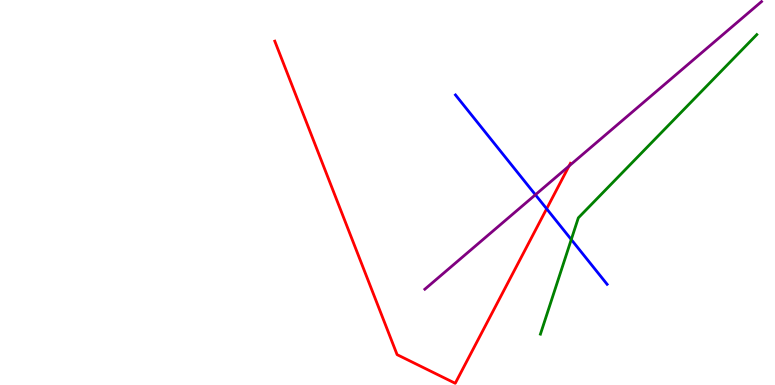[{'lines': ['blue', 'red'], 'intersections': [{'x': 7.05, 'y': 4.58}]}, {'lines': ['green', 'red'], 'intersections': []}, {'lines': ['purple', 'red'], 'intersections': [{'x': 7.34, 'y': 5.69}]}, {'lines': ['blue', 'green'], 'intersections': [{'x': 7.37, 'y': 3.78}]}, {'lines': ['blue', 'purple'], 'intersections': [{'x': 6.91, 'y': 4.94}]}, {'lines': ['green', 'purple'], 'intersections': []}]